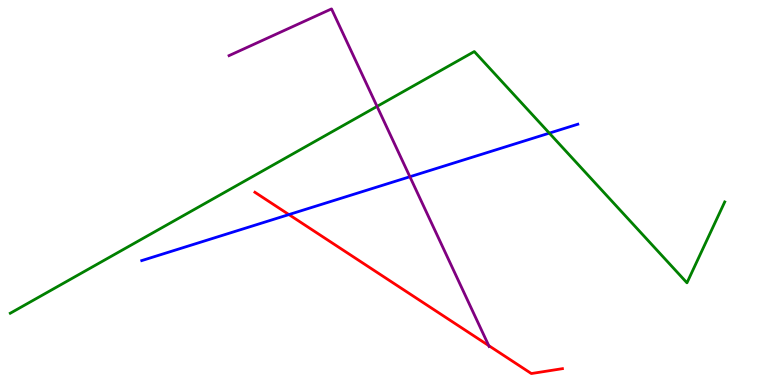[{'lines': ['blue', 'red'], 'intersections': [{'x': 3.73, 'y': 4.43}]}, {'lines': ['green', 'red'], 'intersections': []}, {'lines': ['purple', 'red'], 'intersections': [{'x': 6.31, 'y': 1.02}]}, {'lines': ['blue', 'green'], 'intersections': [{'x': 7.09, 'y': 6.54}]}, {'lines': ['blue', 'purple'], 'intersections': [{'x': 5.29, 'y': 5.41}]}, {'lines': ['green', 'purple'], 'intersections': [{'x': 4.87, 'y': 7.24}]}]